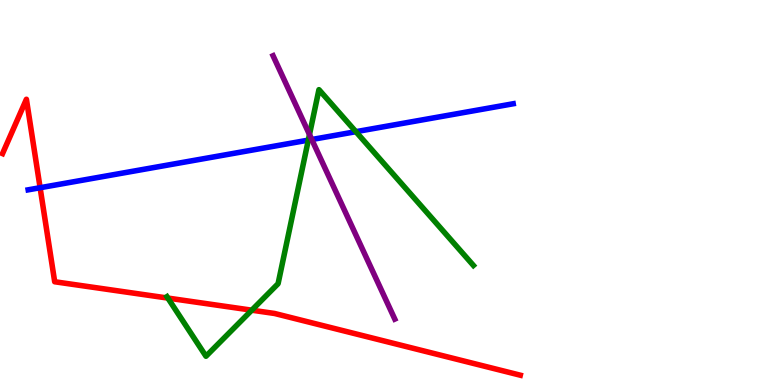[{'lines': ['blue', 'red'], 'intersections': [{'x': 0.518, 'y': 5.12}]}, {'lines': ['green', 'red'], 'intersections': [{'x': 2.17, 'y': 2.26}, {'x': 3.25, 'y': 1.94}]}, {'lines': ['purple', 'red'], 'intersections': []}, {'lines': ['blue', 'green'], 'intersections': [{'x': 3.98, 'y': 6.36}, {'x': 4.59, 'y': 6.58}]}, {'lines': ['blue', 'purple'], 'intersections': [{'x': 4.02, 'y': 6.38}]}, {'lines': ['green', 'purple'], 'intersections': [{'x': 3.99, 'y': 6.5}]}]